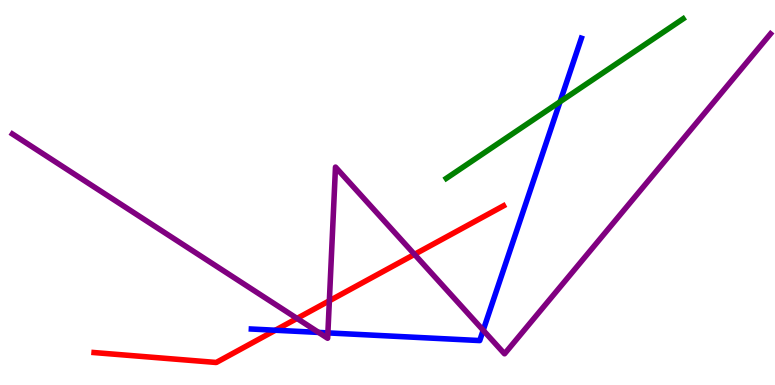[{'lines': ['blue', 'red'], 'intersections': [{'x': 3.55, 'y': 1.42}]}, {'lines': ['green', 'red'], 'intersections': []}, {'lines': ['purple', 'red'], 'intersections': [{'x': 3.83, 'y': 1.73}, {'x': 4.25, 'y': 2.19}, {'x': 5.35, 'y': 3.39}]}, {'lines': ['blue', 'green'], 'intersections': [{'x': 7.23, 'y': 7.36}]}, {'lines': ['blue', 'purple'], 'intersections': [{'x': 4.11, 'y': 1.37}, {'x': 4.23, 'y': 1.35}, {'x': 6.23, 'y': 1.42}]}, {'lines': ['green', 'purple'], 'intersections': []}]